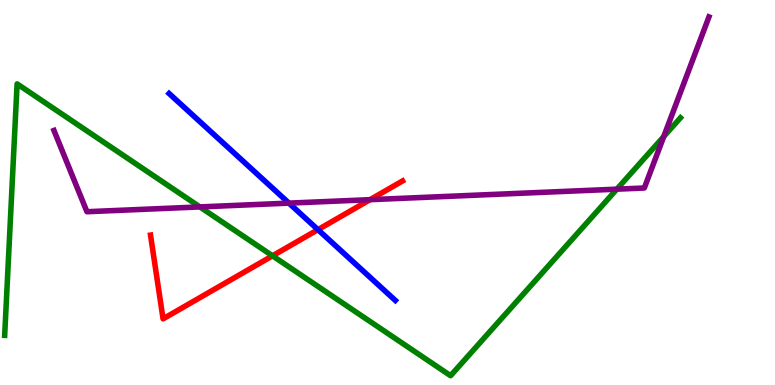[{'lines': ['blue', 'red'], 'intersections': [{'x': 4.1, 'y': 4.03}]}, {'lines': ['green', 'red'], 'intersections': [{'x': 3.52, 'y': 3.36}]}, {'lines': ['purple', 'red'], 'intersections': [{'x': 4.77, 'y': 4.81}]}, {'lines': ['blue', 'green'], 'intersections': []}, {'lines': ['blue', 'purple'], 'intersections': [{'x': 3.73, 'y': 4.72}]}, {'lines': ['green', 'purple'], 'intersections': [{'x': 2.58, 'y': 4.63}, {'x': 7.96, 'y': 5.09}, {'x': 8.56, 'y': 6.45}]}]